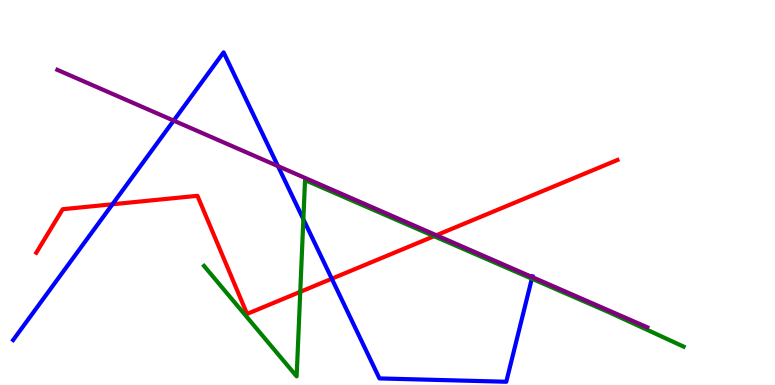[{'lines': ['blue', 'red'], 'intersections': [{'x': 1.45, 'y': 4.69}, {'x': 4.28, 'y': 2.76}]}, {'lines': ['green', 'red'], 'intersections': [{'x': 3.87, 'y': 2.42}, {'x': 5.6, 'y': 3.86}]}, {'lines': ['purple', 'red'], 'intersections': [{'x': 5.63, 'y': 3.89}]}, {'lines': ['blue', 'green'], 'intersections': [{'x': 3.91, 'y': 4.31}, {'x': 6.86, 'y': 2.76}]}, {'lines': ['blue', 'purple'], 'intersections': [{'x': 2.24, 'y': 6.87}, {'x': 3.59, 'y': 5.69}, {'x': 6.87, 'y': 2.8}]}, {'lines': ['green', 'purple'], 'intersections': []}]